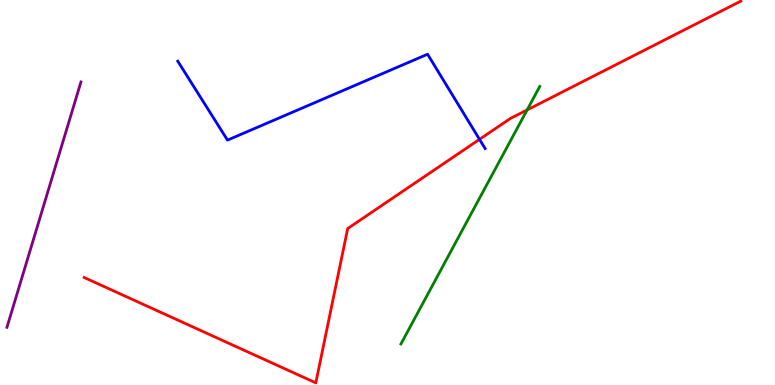[{'lines': ['blue', 'red'], 'intersections': [{'x': 6.19, 'y': 6.38}]}, {'lines': ['green', 'red'], 'intersections': [{'x': 6.8, 'y': 7.14}]}, {'lines': ['purple', 'red'], 'intersections': []}, {'lines': ['blue', 'green'], 'intersections': []}, {'lines': ['blue', 'purple'], 'intersections': []}, {'lines': ['green', 'purple'], 'intersections': []}]